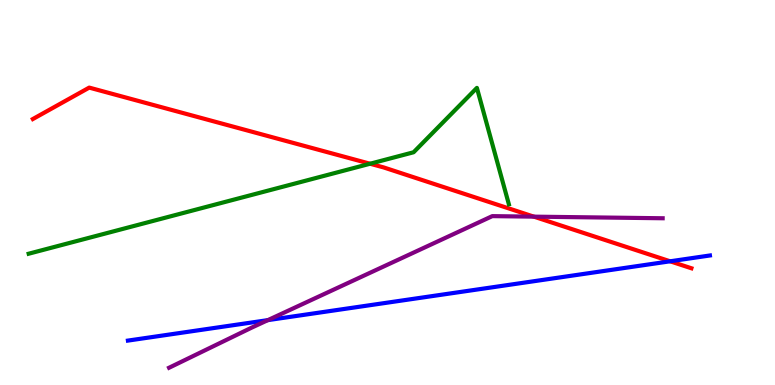[{'lines': ['blue', 'red'], 'intersections': [{'x': 8.65, 'y': 3.21}]}, {'lines': ['green', 'red'], 'intersections': [{'x': 4.78, 'y': 5.75}]}, {'lines': ['purple', 'red'], 'intersections': [{'x': 6.89, 'y': 4.37}]}, {'lines': ['blue', 'green'], 'intersections': []}, {'lines': ['blue', 'purple'], 'intersections': [{'x': 3.46, 'y': 1.68}]}, {'lines': ['green', 'purple'], 'intersections': []}]